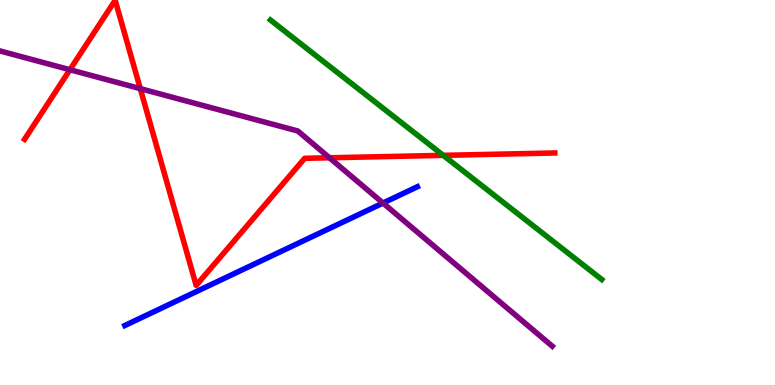[{'lines': ['blue', 'red'], 'intersections': []}, {'lines': ['green', 'red'], 'intersections': [{'x': 5.72, 'y': 5.96}]}, {'lines': ['purple', 'red'], 'intersections': [{'x': 0.902, 'y': 8.19}, {'x': 1.81, 'y': 7.7}, {'x': 4.25, 'y': 5.9}]}, {'lines': ['blue', 'green'], 'intersections': []}, {'lines': ['blue', 'purple'], 'intersections': [{'x': 4.94, 'y': 4.73}]}, {'lines': ['green', 'purple'], 'intersections': []}]